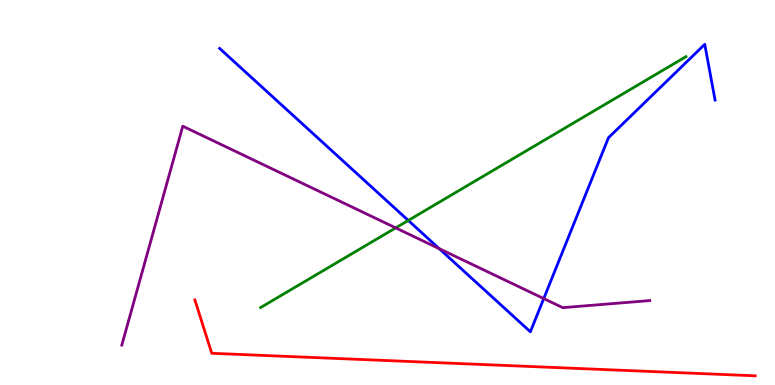[{'lines': ['blue', 'red'], 'intersections': []}, {'lines': ['green', 'red'], 'intersections': []}, {'lines': ['purple', 'red'], 'intersections': []}, {'lines': ['blue', 'green'], 'intersections': [{'x': 5.27, 'y': 4.27}]}, {'lines': ['blue', 'purple'], 'intersections': [{'x': 5.67, 'y': 3.54}, {'x': 7.02, 'y': 2.24}]}, {'lines': ['green', 'purple'], 'intersections': [{'x': 5.11, 'y': 4.08}]}]